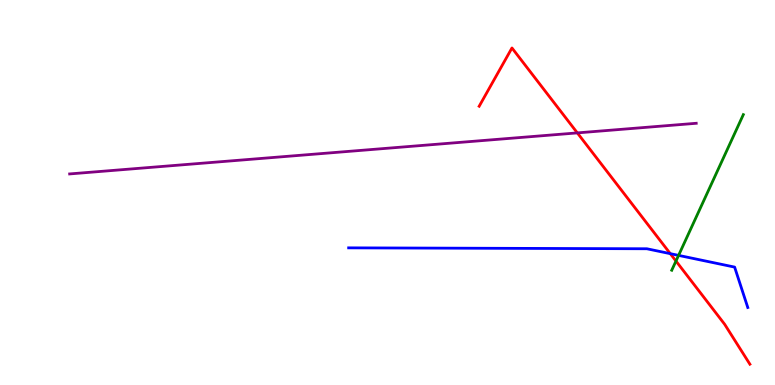[{'lines': ['blue', 'red'], 'intersections': [{'x': 8.65, 'y': 3.41}]}, {'lines': ['green', 'red'], 'intersections': [{'x': 8.72, 'y': 3.22}]}, {'lines': ['purple', 'red'], 'intersections': [{'x': 7.45, 'y': 6.55}]}, {'lines': ['blue', 'green'], 'intersections': [{'x': 8.76, 'y': 3.37}]}, {'lines': ['blue', 'purple'], 'intersections': []}, {'lines': ['green', 'purple'], 'intersections': []}]